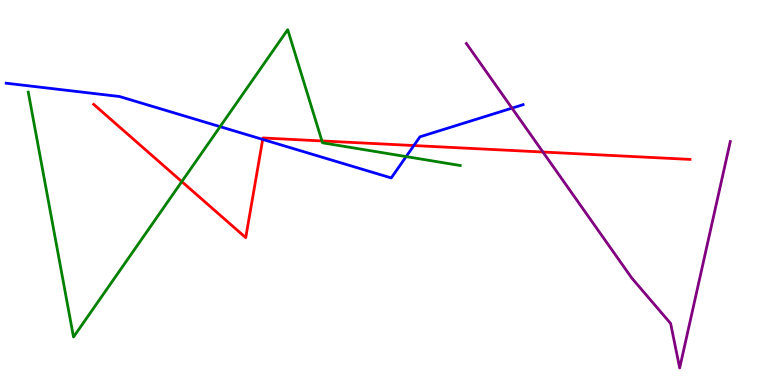[{'lines': ['blue', 'red'], 'intersections': [{'x': 3.39, 'y': 6.38}, {'x': 5.34, 'y': 6.22}]}, {'lines': ['green', 'red'], 'intersections': [{'x': 2.35, 'y': 5.28}, {'x': 4.15, 'y': 6.34}]}, {'lines': ['purple', 'red'], 'intersections': [{'x': 7.01, 'y': 6.05}]}, {'lines': ['blue', 'green'], 'intersections': [{'x': 2.84, 'y': 6.71}, {'x': 5.24, 'y': 5.93}]}, {'lines': ['blue', 'purple'], 'intersections': [{'x': 6.61, 'y': 7.19}]}, {'lines': ['green', 'purple'], 'intersections': []}]